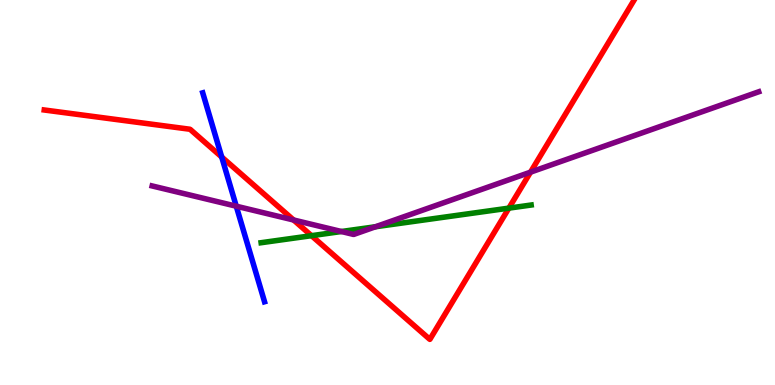[{'lines': ['blue', 'red'], 'intersections': [{'x': 2.86, 'y': 5.92}]}, {'lines': ['green', 'red'], 'intersections': [{'x': 4.02, 'y': 3.88}, {'x': 6.57, 'y': 4.59}]}, {'lines': ['purple', 'red'], 'intersections': [{'x': 3.79, 'y': 4.29}, {'x': 6.85, 'y': 5.53}]}, {'lines': ['blue', 'green'], 'intersections': []}, {'lines': ['blue', 'purple'], 'intersections': [{'x': 3.05, 'y': 4.64}]}, {'lines': ['green', 'purple'], 'intersections': [{'x': 4.41, 'y': 3.99}, {'x': 4.85, 'y': 4.11}]}]